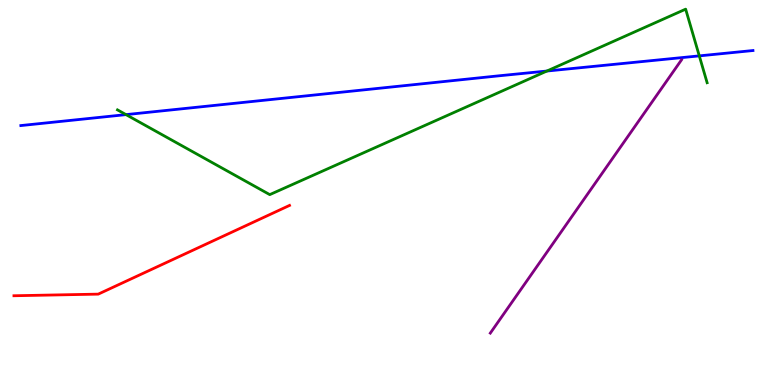[{'lines': ['blue', 'red'], 'intersections': []}, {'lines': ['green', 'red'], 'intersections': []}, {'lines': ['purple', 'red'], 'intersections': []}, {'lines': ['blue', 'green'], 'intersections': [{'x': 1.63, 'y': 7.02}, {'x': 7.06, 'y': 8.15}, {'x': 9.02, 'y': 8.55}]}, {'lines': ['blue', 'purple'], 'intersections': []}, {'lines': ['green', 'purple'], 'intersections': []}]